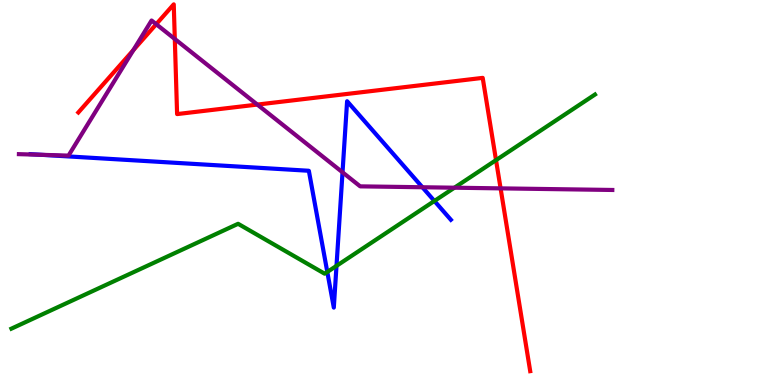[{'lines': ['blue', 'red'], 'intersections': []}, {'lines': ['green', 'red'], 'intersections': [{'x': 6.4, 'y': 5.84}]}, {'lines': ['purple', 'red'], 'intersections': [{'x': 1.72, 'y': 8.7}, {'x': 2.02, 'y': 9.37}, {'x': 2.26, 'y': 8.99}, {'x': 3.32, 'y': 7.28}, {'x': 6.46, 'y': 5.11}]}, {'lines': ['blue', 'green'], 'intersections': [{'x': 4.22, 'y': 2.94}, {'x': 4.34, 'y': 3.09}, {'x': 5.61, 'y': 4.78}]}, {'lines': ['blue', 'purple'], 'intersections': [{'x': 0.534, 'y': 5.98}, {'x': 4.42, 'y': 5.52}, {'x': 5.45, 'y': 5.14}]}, {'lines': ['green', 'purple'], 'intersections': [{'x': 5.86, 'y': 5.12}]}]